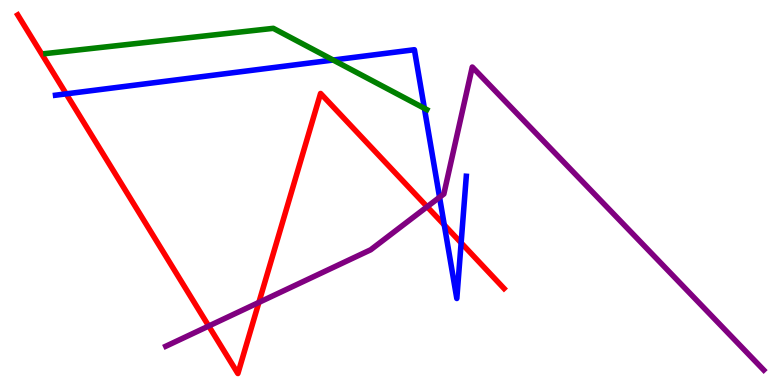[{'lines': ['blue', 'red'], 'intersections': [{'x': 0.854, 'y': 7.56}, {'x': 5.73, 'y': 4.16}, {'x': 5.95, 'y': 3.69}]}, {'lines': ['green', 'red'], 'intersections': []}, {'lines': ['purple', 'red'], 'intersections': [{'x': 2.69, 'y': 1.53}, {'x': 3.34, 'y': 2.14}, {'x': 5.51, 'y': 4.63}]}, {'lines': ['blue', 'green'], 'intersections': [{'x': 4.3, 'y': 8.44}, {'x': 5.48, 'y': 7.19}]}, {'lines': ['blue', 'purple'], 'intersections': [{'x': 5.67, 'y': 4.88}]}, {'lines': ['green', 'purple'], 'intersections': []}]